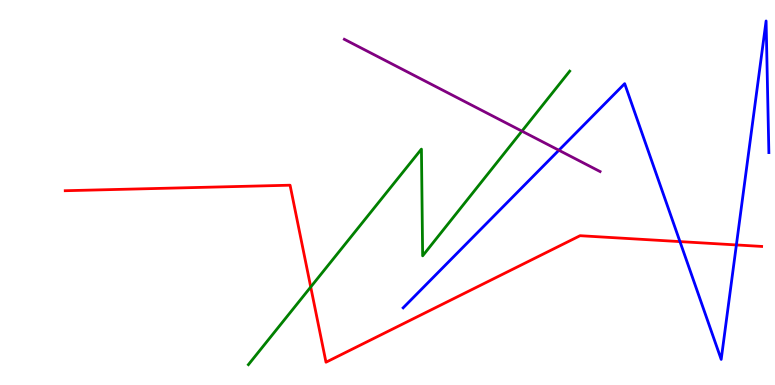[{'lines': ['blue', 'red'], 'intersections': [{'x': 8.77, 'y': 3.72}, {'x': 9.5, 'y': 3.64}]}, {'lines': ['green', 'red'], 'intersections': [{'x': 4.01, 'y': 2.55}]}, {'lines': ['purple', 'red'], 'intersections': []}, {'lines': ['blue', 'green'], 'intersections': []}, {'lines': ['blue', 'purple'], 'intersections': [{'x': 7.21, 'y': 6.1}]}, {'lines': ['green', 'purple'], 'intersections': [{'x': 6.73, 'y': 6.59}]}]